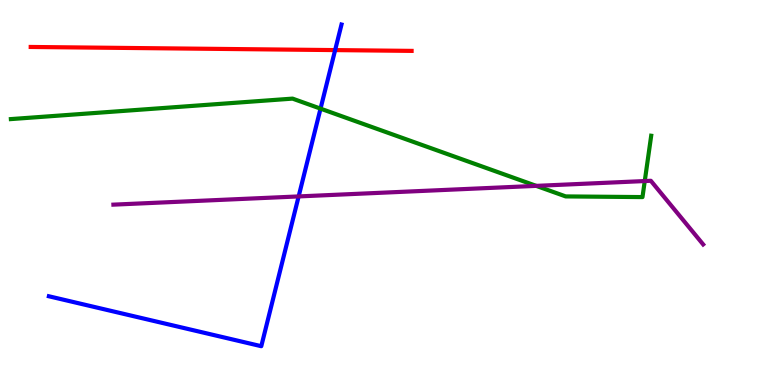[{'lines': ['blue', 'red'], 'intersections': [{'x': 4.32, 'y': 8.7}]}, {'lines': ['green', 'red'], 'intersections': []}, {'lines': ['purple', 'red'], 'intersections': []}, {'lines': ['blue', 'green'], 'intersections': [{'x': 4.14, 'y': 7.18}]}, {'lines': ['blue', 'purple'], 'intersections': [{'x': 3.85, 'y': 4.9}]}, {'lines': ['green', 'purple'], 'intersections': [{'x': 6.92, 'y': 5.17}, {'x': 8.32, 'y': 5.3}]}]